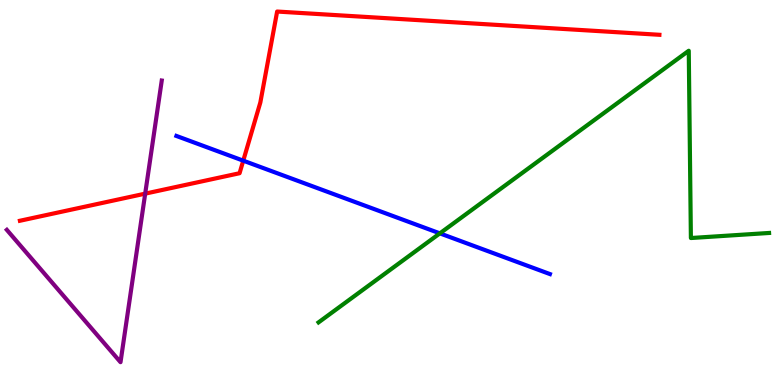[{'lines': ['blue', 'red'], 'intersections': [{'x': 3.14, 'y': 5.83}]}, {'lines': ['green', 'red'], 'intersections': []}, {'lines': ['purple', 'red'], 'intersections': [{'x': 1.87, 'y': 4.97}]}, {'lines': ['blue', 'green'], 'intersections': [{'x': 5.68, 'y': 3.94}]}, {'lines': ['blue', 'purple'], 'intersections': []}, {'lines': ['green', 'purple'], 'intersections': []}]